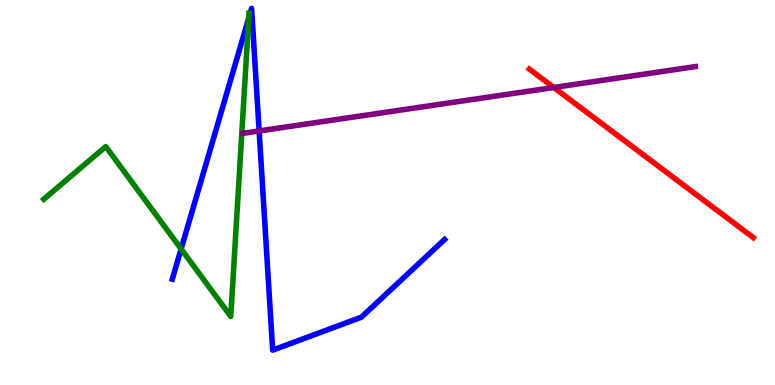[{'lines': ['blue', 'red'], 'intersections': []}, {'lines': ['green', 'red'], 'intersections': []}, {'lines': ['purple', 'red'], 'intersections': [{'x': 7.15, 'y': 7.73}]}, {'lines': ['blue', 'green'], 'intersections': [{'x': 2.34, 'y': 3.53}, {'x': 3.21, 'y': 9.53}]}, {'lines': ['blue', 'purple'], 'intersections': [{'x': 3.34, 'y': 6.6}]}, {'lines': ['green', 'purple'], 'intersections': []}]